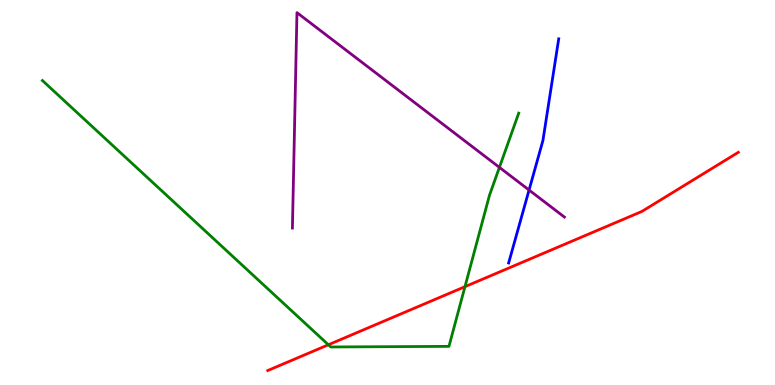[{'lines': ['blue', 'red'], 'intersections': []}, {'lines': ['green', 'red'], 'intersections': [{'x': 4.24, 'y': 1.05}, {'x': 6.0, 'y': 2.55}]}, {'lines': ['purple', 'red'], 'intersections': []}, {'lines': ['blue', 'green'], 'intersections': []}, {'lines': ['blue', 'purple'], 'intersections': [{'x': 6.83, 'y': 5.06}]}, {'lines': ['green', 'purple'], 'intersections': [{'x': 6.44, 'y': 5.65}]}]